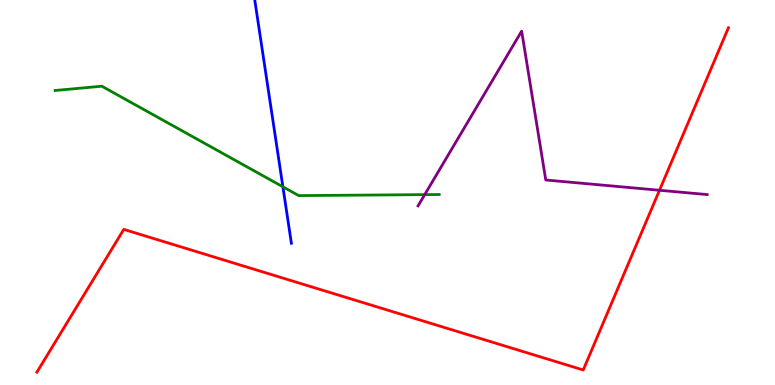[{'lines': ['blue', 'red'], 'intersections': []}, {'lines': ['green', 'red'], 'intersections': []}, {'lines': ['purple', 'red'], 'intersections': [{'x': 8.51, 'y': 5.06}]}, {'lines': ['blue', 'green'], 'intersections': [{'x': 3.65, 'y': 5.15}]}, {'lines': ['blue', 'purple'], 'intersections': []}, {'lines': ['green', 'purple'], 'intersections': [{'x': 5.48, 'y': 4.94}]}]